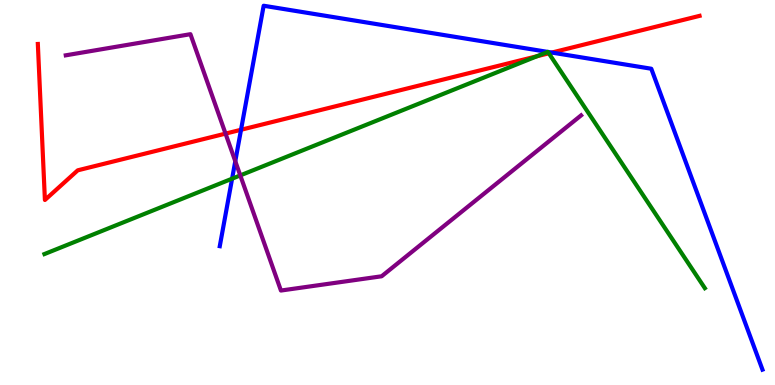[{'lines': ['blue', 'red'], 'intersections': [{'x': 3.11, 'y': 6.63}, {'x': 7.12, 'y': 8.63}]}, {'lines': ['green', 'red'], 'intersections': [{'x': 6.93, 'y': 8.54}, {'x': 7.08, 'y': 8.62}]}, {'lines': ['purple', 'red'], 'intersections': [{'x': 2.91, 'y': 6.53}]}, {'lines': ['blue', 'green'], 'intersections': [{'x': 2.99, 'y': 5.36}, {'x': 7.07, 'y': 8.65}, {'x': 7.07, 'y': 8.65}]}, {'lines': ['blue', 'purple'], 'intersections': [{'x': 3.04, 'y': 5.81}]}, {'lines': ['green', 'purple'], 'intersections': [{'x': 3.1, 'y': 5.44}]}]